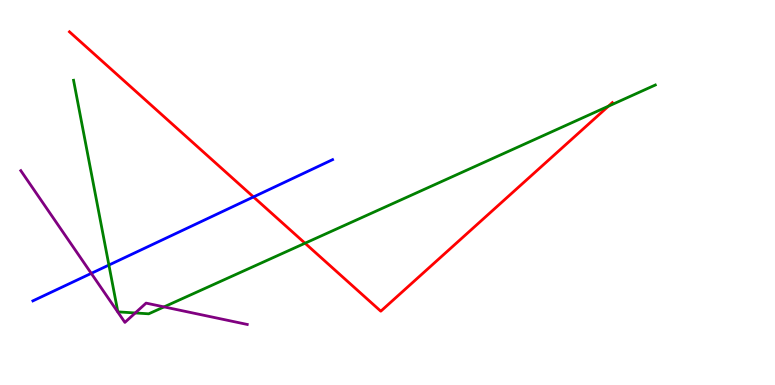[{'lines': ['blue', 'red'], 'intersections': [{'x': 3.27, 'y': 4.88}]}, {'lines': ['green', 'red'], 'intersections': [{'x': 3.94, 'y': 3.68}, {'x': 7.85, 'y': 7.24}]}, {'lines': ['purple', 'red'], 'intersections': []}, {'lines': ['blue', 'green'], 'intersections': [{'x': 1.41, 'y': 3.12}]}, {'lines': ['blue', 'purple'], 'intersections': [{'x': 1.18, 'y': 2.9}]}, {'lines': ['green', 'purple'], 'intersections': [{'x': 1.75, 'y': 1.87}, {'x': 2.12, 'y': 2.03}]}]